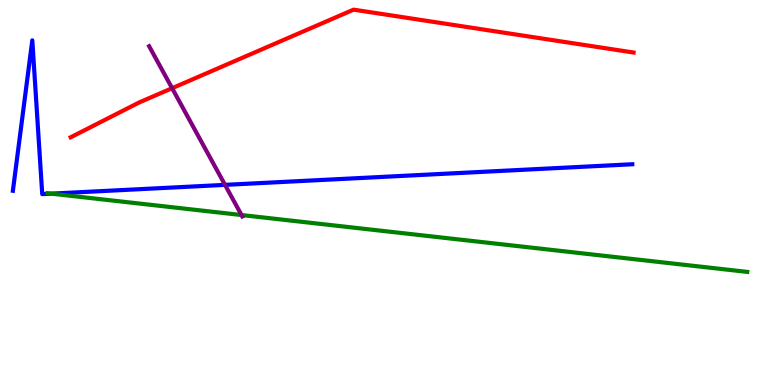[{'lines': ['blue', 'red'], 'intersections': []}, {'lines': ['green', 'red'], 'intersections': []}, {'lines': ['purple', 'red'], 'intersections': [{'x': 2.22, 'y': 7.71}]}, {'lines': ['blue', 'green'], 'intersections': [{'x': 0.662, 'y': 4.97}]}, {'lines': ['blue', 'purple'], 'intersections': [{'x': 2.9, 'y': 5.2}]}, {'lines': ['green', 'purple'], 'intersections': [{'x': 3.12, 'y': 4.41}]}]